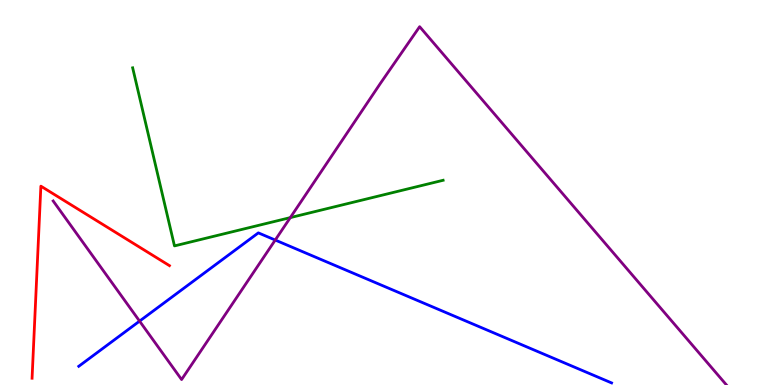[{'lines': ['blue', 'red'], 'intersections': []}, {'lines': ['green', 'red'], 'intersections': []}, {'lines': ['purple', 'red'], 'intersections': []}, {'lines': ['blue', 'green'], 'intersections': []}, {'lines': ['blue', 'purple'], 'intersections': [{'x': 1.8, 'y': 1.66}, {'x': 3.55, 'y': 3.77}]}, {'lines': ['green', 'purple'], 'intersections': [{'x': 3.75, 'y': 4.35}]}]